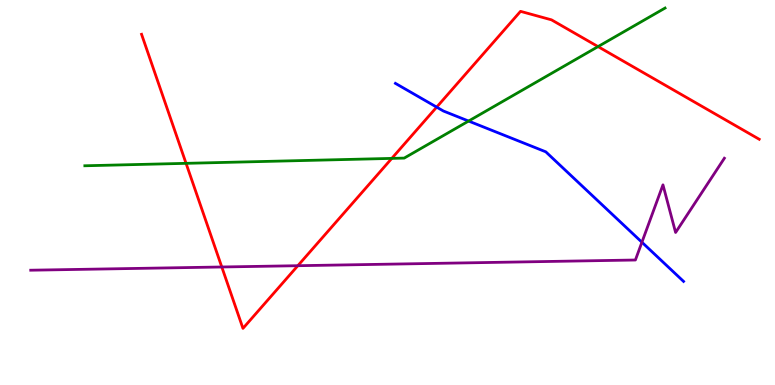[{'lines': ['blue', 'red'], 'intersections': [{'x': 5.63, 'y': 7.22}]}, {'lines': ['green', 'red'], 'intersections': [{'x': 2.4, 'y': 5.76}, {'x': 5.06, 'y': 5.89}, {'x': 7.72, 'y': 8.79}]}, {'lines': ['purple', 'red'], 'intersections': [{'x': 2.86, 'y': 3.07}, {'x': 3.84, 'y': 3.1}]}, {'lines': ['blue', 'green'], 'intersections': [{'x': 6.05, 'y': 6.86}]}, {'lines': ['blue', 'purple'], 'intersections': [{'x': 8.28, 'y': 3.71}]}, {'lines': ['green', 'purple'], 'intersections': []}]